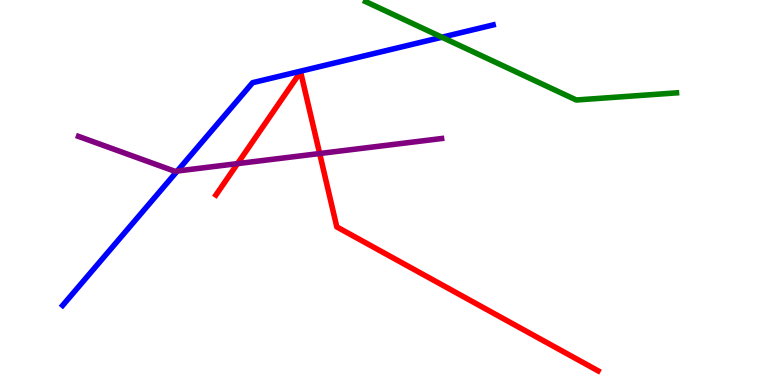[{'lines': ['blue', 'red'], 'intersections': []}, {'lines': ['green', 'red'], 'intersections': []}, {'lines': ['purple', 'red'], 'intersections': [{'x': 3.06, 'y': 5.75}, {'x': 4.12, 'y': 6.01}]}, {'lines': ['blue', 'green'], 'intersections': [{'x': 5.7, 'y': 9.03}]}, {'lines': ['blue', 'purple'], 'intersections': [{'x': 2.29, 'y': 5.56}]}, {'lines': ['green', 'purple'], 'intersections': []}]